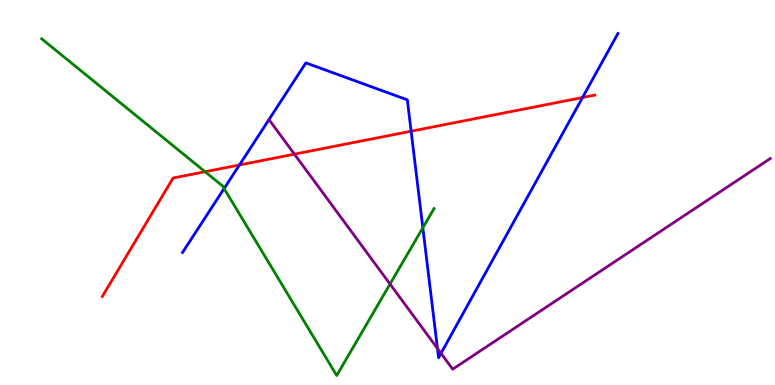[{'lines': ['blue', 'red'], 'intersections': [{'x': 3.09, 'y': 5.72}, {'x': 5.3, 'y': 6.59}, {'x': 7.52, 'y': 7.47}]}, {'lines': ['green', 'red'], 'intersections': [{'x': 2.65, 'y': 5.54}]}, {'lines': ['purple', 'red'], 'intersections': [{'x': 3.8, 'y': 6.0}]}, {'lines': ['blue', 'green'], 'intersections': [{'x': 2.89, 'y': 5.1}, {'x': 5.46, 'y': 4.08}]}, {'lines': ['blue', 'purple'], 'intersections': [{'x': 5.64, 'y': 0.948}, {'x': 5.69, 'y': 0.823}]}, {'lines': ['green', 'purple'], 'intersections': [{'x': 5.03, 'y': 2.62}]}]